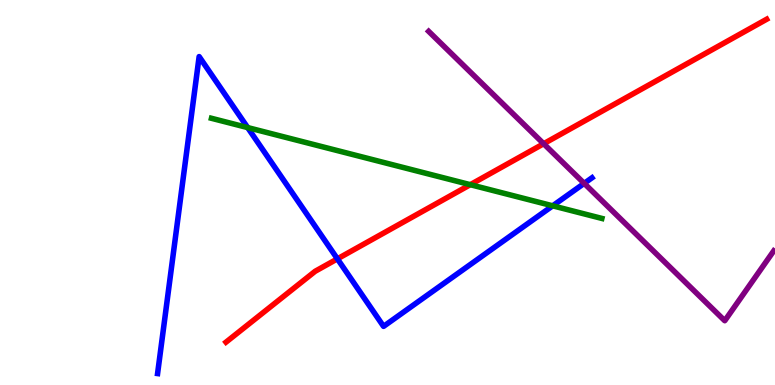[{'lines': ['blue', 'red'], 'intersections': [{'x': 4.35, 'y': 3.28}]}, {'lines': ['green', 'red'], 'intersections': [{'x': 6.07, 'y': 5.2}]}, {'lines': ['purple', 'red'], 'intersections': [{'x': 7.01, 'y': 6.27}]}, {'lines': ['blue', 'green'], 'intersections': [{'x': 3.2, 'y': 6.69}, {'x': 7.13, 'y': 4.65}]}, {'lines': ['blue', 'purple'], 'intersections': [{'x': 7.54, 'y': 5.24}]}, {'lines': ['green', 'purple'], 'intersections': []}]